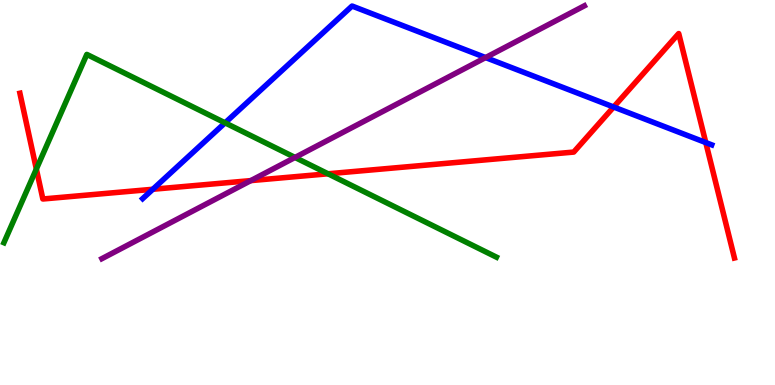[{'lines': ['blue', 'red'], 'intersections': [{'x': 1.97, 'y': 5.08}, {'x': 7.92, 'y': 7.22}, {'x': 9.11, 'y': 6.3}]}, {'lines': ['green', 'red'], 'intersections': [{'x': 0.469, 'y': 5.61}, {'x': 4.23, 'y': 5.49}]}, {'lines': ['purple', 'red'], 'intersections': [{'x': 3.24, 'y': 5.31}]}, {'lines': ['blue', 'green'], 'intersections': [{'x': 2.9, 'y': 6.81}]}, {'lines': ['blue', 'purple'], 'intersections': [{'x': 6.27, 'y': 8.5}]}, {'lines': ['green', 'purple'], 'intersections': [{'x': 3.81, 'y': 5.91}]}]